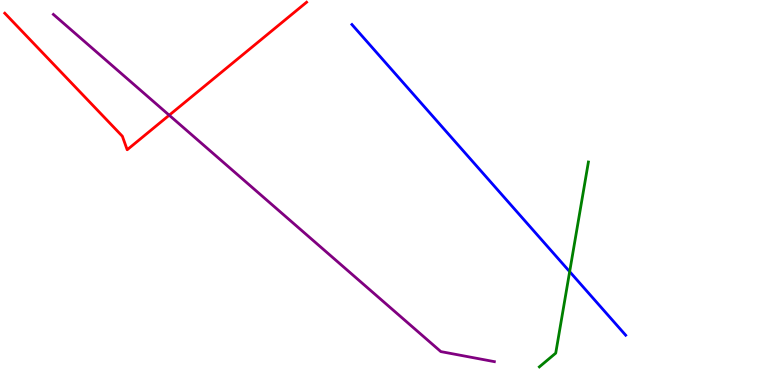[{'lines': ['blue', 'red'], 'intersections': []}, {'lines': ['green', 'red'], 'intersections': []}, {'lines': ['purple', 'red'], 'intersections': [{'x': 2.18, 'y': 7.01}]}, {'lines': ['blue', 'green'], 'intersections': [{'x': 7.35, 'y': 2.94}]}, {'lines': ['blue', 'purple'], 'intersections': []}, {'lines': ['green', 'purple'], 'intersections': []}]